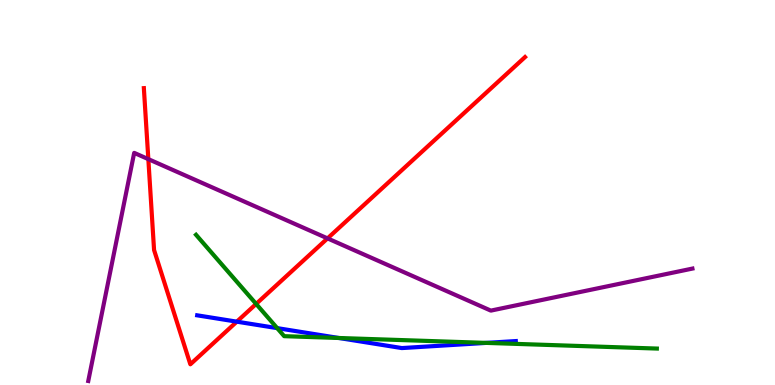[{'lines': ['blue', 'red'], 'intersections': [{'x': 3.06, 'y': 1.65}]}, {'lines': ['green', 'red'], 'intersections': [{'x': 3.31, 'y': 2.11}]}, {'lines': ['purple', 'red'], 'intersections': [{'x': 1.91, 'y': 5.87}, {'x': 4.23, 'y': 3.81}]}, {'lines': ['blue', 'green'], 'intersections': [{'x': 3.58, 'y': 1.48}, {'x': 4.37, 'y': 1.22}, {'x': 6.27, 'y': 1.09}]}, {'lines': ['blue', 'purple'], 'intersections': []}, {'lines': ['green', 'purple'], 'intersections': []}]